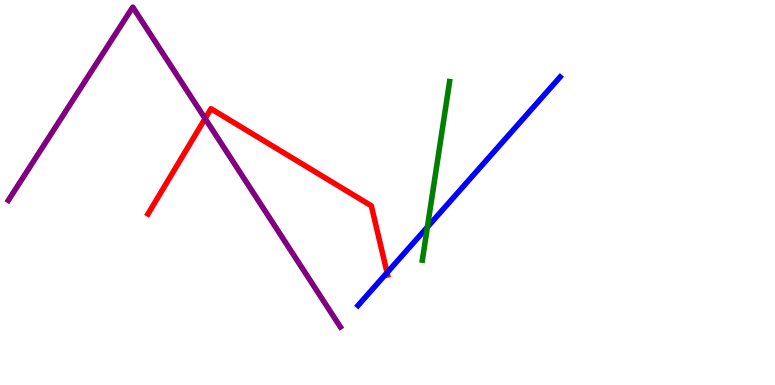[{'lines': ['blue', 'red'], 'intersections': [{'x': 4.99, 'y': 2.92}]}, {'lines': ['green', 'red'], 'intersections': []}, {'lines': ['purple', 'red'], 'intersections': [{'x': 2.65, 'y': 6.92}]}, {'lines': ['blue', 'green'], 'intersections': [{'x': 5.51, 'y': 4.1}]}, {'lines': ['blue', 'purple'], 'intersections': []}, {'lines': ['green', 'purple'], 'intersections': []}]